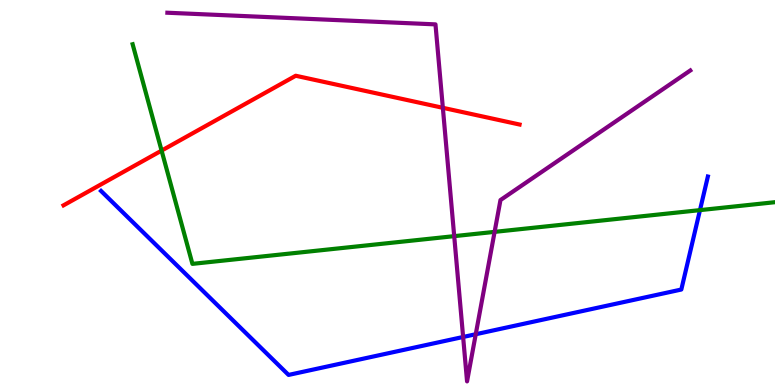[{'lines': ['blue', 'red'], 'intersections': []}, {'lines': ['green', 'red'], 'intersections': [{'x': 2.09, 'y': 6.09}]}, {'lines': ['purple', 'red'], 'intersections': [{'x': 5.71, 'y': 7.2}]}, {'lines': ['blue', 'green'], 'intersections': [{'x': 9.03, 'y': 4.54}]}, {'lines': ['blue', 'purple'], 'intersections': [{'x': 5.98, 'y': 1.25}, {'x': 6.14, 'y': 1.32}]}, {'lines': ['green', 'purple'], 'intersections': [{'x': 5.86, 'y': 3.87}, {'x': 6.38, 'y': 3.98}]}]